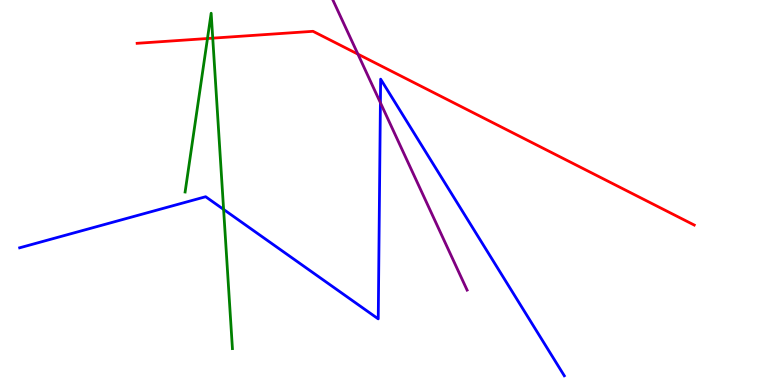[{'lines': ['blue', 'red'], 'intersections': []}, {'lines': ['green', 'red'], 'intersections': [{'x': 2.68, 'y': 9.0}, {'x': 2.75, 'y': 9.01}]}, {'lines': ['purple', 'red'], 'intersections': [{'x': 4.62, 'y': 8.59}]}, {'lines': ['blue', 'green'], 'intersections': [{'x': 2.89, 'y': 4.56}]}, {'lines': ['blue', 'purple'], 'intersections': [{'x': 4.91, 'y': 7.33}]}, {'lines': ['green', 'purple'], 'intersections': []}]